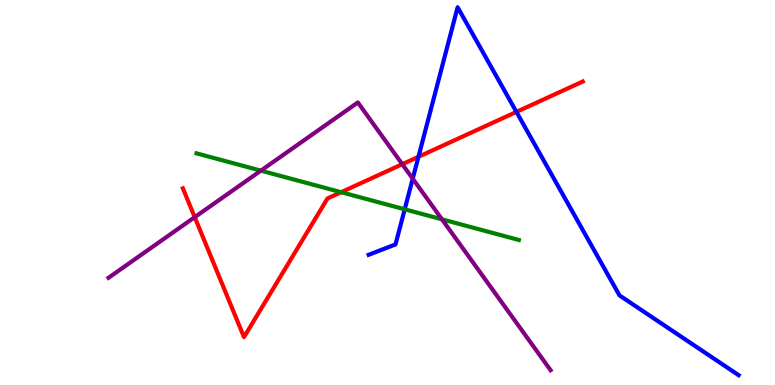[{'lines': ['blue', 'red'], 'intersections': [{'x': 5.4, 'y': 5.93}, {'x': 6.66, 'y': 7.09}]}, {'lines': ['green', 'red'], 'intersections': [{'x': 4.4, 'y': 5.01}]}, {'lines': ['purple', 'red'], 'intersections': [{'x': 2.51, 'y': 4.36}, {'x': 5.19, 'y': 5.74}]}, {'lines': ['blue', 'green'], 'intersections': [{'x': 5.22, 'y': 4.56}]}, {'lines': ['blue', 'purple'], 'intersections': [{'x': 5.33, 'y': 5.36}]}, {'lines': ['green', 'purple'], 'intersections': [{'x': 3.37, 'y': 5.57}, {'x': 5.7, 'y': 4.3}]}]